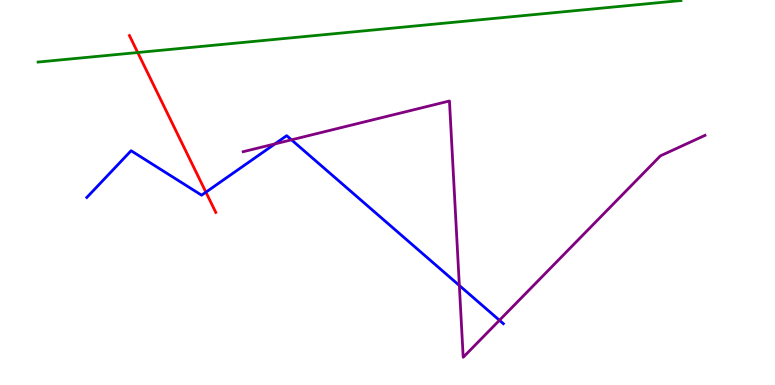[{'lines': ['blue', 'red'], 'intersections': [{'x': 2.66, 'y': 5.01}]}, {'lines': ['green', 'red'], 'intersections': [{'x': 1.78, 'y': 8.64}]}, {'lines': ['purple', 'red'], 'intersections': []}, {'lines': ['blue', 'green'], 'intersections': []}, {'lines': ['blue', 'purple'], 'intersections': [{'x': 3.55, 'y': 6.26}, {'x': 3.76, 'y': 6.37}, {'x': 5.93, 'y': 2.58}, {'x': 6.44, 'y': 1.68}]}, {'lines': ['green', 'purple'], 'intersections': []}]